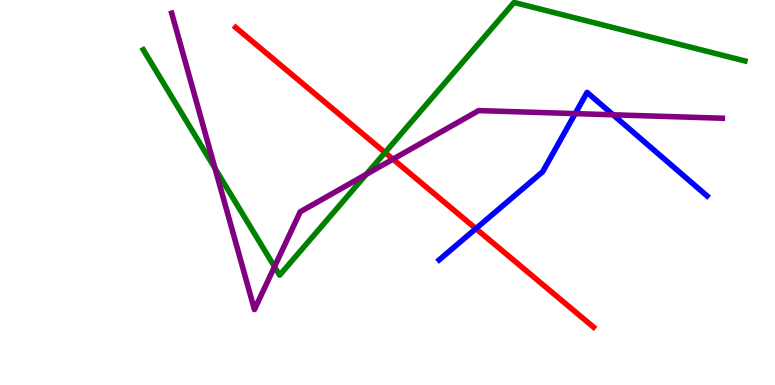[{'lines': ['blue', 'red'], 'intersections': [{'x': 6.14, 'y': 4.06}]}, {'lines': ['green', 'red'], 'intersections': [{'x': 4.97, 'y': 6.04}]}, {'lines': ['purple', 'red'], 'intersections': [{'x': 5.07, 'y': 5.87}]}, {'lines': ['blue', 'green'], 'intersections': []}, {'lines': ['blue', 'purple'], 'intersections': [{'x': 7.42, 'y': 7.05}, {'x': 7.91, 'y': 7.02}]}, {'lines': ['green', 'purple'], 'intersections': [{'x': 2.77, 'y': 5.63}, {'x': 3.54, 'y': 3.07}, {'x': 4.73, 'y': 5.47}]}]